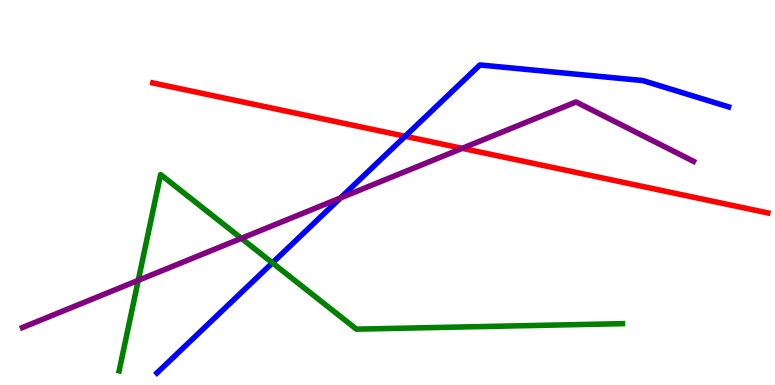[{'lines': ['blue', 'red'], 'intersections': [{'x': 5.23, 'y': 6.46}]}, {'lines': ['green', 'red'], 'intersections': []}, {'lines': ['purple', 'red'], 'intersections': [{'x': 5.96, 'y': 6.15}]}, {'lines': ['blue', 'green'], 'intersections': [{'x': 3.52, 'y': 3.17}]}, {'lines': ['blue', 'purple'], 'intersections': [{'x': 4.39, 'y': 4.86}]}, {'lines': ['green', 'purple'], 'intersections': [{'x': 1.78, 'y': 2.72}, {'x': 3.11, 'y': 3.81}]}]